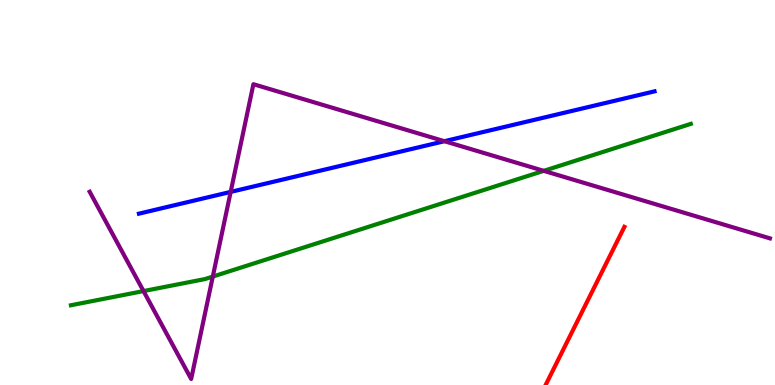[{'lines': ['blue', 'red'], 'intersections': []}, {'lines': ['green', 'red'], 'intersections': []}, {'lines': ['purple', 'red'], 'intersections': []}, {'lines': ['blue', 'green'], 'intersections': []}, {'lines': ['blue', 'purple'], 'intersections': [{'x': 2.98, 'y': 5.02}, {'x': 5.73, 'y': 6.33}]}, {'lines': ['green', 'purple'], 'intersections': [{'x': 1.85, 'y': 2.44}, {'x': 2.75, 'y': 2.82}, {'x': 7.02, 'y': 5.56}]}]